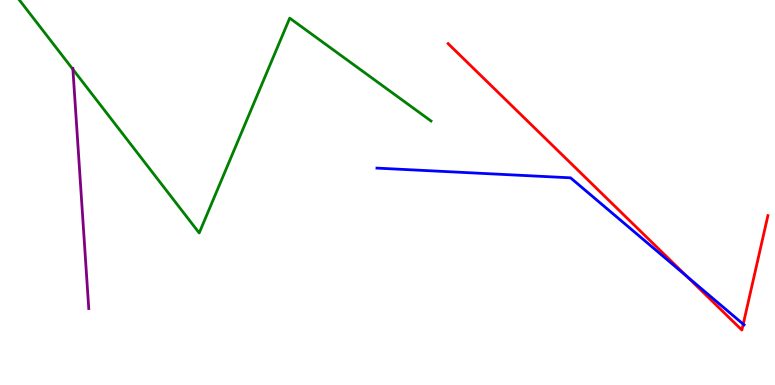[{'lines': ['blue', 'red'], 'intersections': [{'x': 8.86, 'y': 2.83}, {'x': 9.59, 'y': 1.58}]}, {'lines': ['green', 'red'], 'intersections': []}, {'lines': ['purple', 'red'], 'intersections': []}, {'lines': ['blue', 'green'], 'intersections': []}, {'lines': ['blue', 'purple'], 'intersections': []}, {'lines': ['green', 'purple'], 'intersections': [{'x': 0.941, 'y': 8.2}]}]